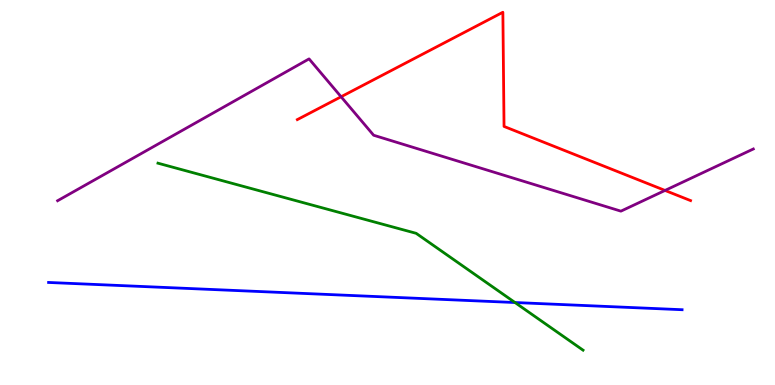[{'lines': ['blue', 'red'], 'intersections': []}, {'lines': ['green', 'red'], 'intersections': []}, {'lines': ['purple', 'red'], 'intersections': [{'x': 4.4, 'y': 7.49}, {'x': 8.58, 'y': 5.05}]}, {'lines': ['blue', 'green'], 'intersections': [{'x': 6.65, 'y': 2.14}]}, {'lines': ['blue', 'purple'], 'intersections': []}, {'lines': ['green', 'purple'], 'intersections': []}]